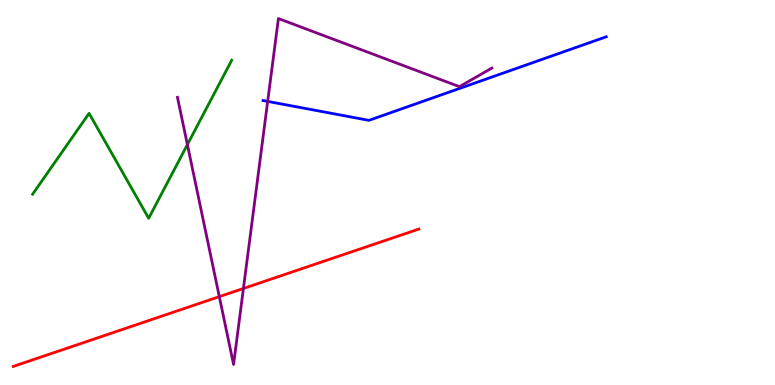[{'lines': ['blue', 'red'], 'intersections': []}, {'lines': ['green', 'red'], 'intersections': []}, {'lines': ['purple', 'red'], 'intersections': [{'x': 2.83, 'y': 2.3}, {'x': 3.14, 'y': 2.51}]}, {'lines': ['blue', 'green'], 'intersections': []}, {'lines': ['blue', 'purple'], 'intersections': [{'x': 3.45, 'y': 7.37}]}, {'lines': ['green', 'purple'], 'intersections': [{'x': 2.42, 'y': 6.24}]}]